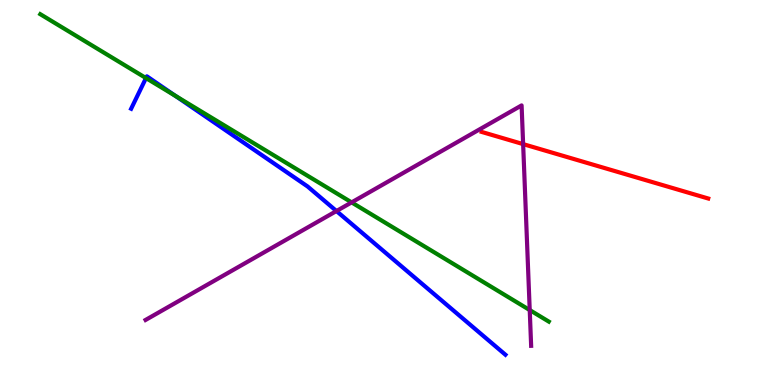[{'lines': ['blue', 'red'], 'intersections': []}, {'lines': ['green', 'red'], 'intersections': []}, {'lines': ['purple', 'red'], 'intersections': [{'x': 6.75, 'y': 6.26}]}, {'lines': ['blue', 'green'], 'intersections': [{'x': 1.88, 'y': 7.97}, {'x': 2.26, 'y': 7.51}]}, {'lines': ['blue', 'purple'], 'intersections': [{'x': 4.34, 'y': 4.52}]}, {'lines': ['green', 'purple'], 'intersections': [{'x': 4.54, 'y': 4.74}, {'x': 6.84, 'y': 1.95}]}]